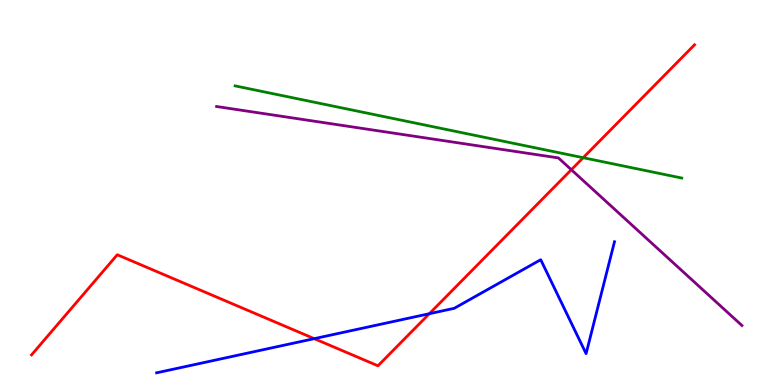[{'lines': ['blue', 'red'], 'intersections': [{'x': 4.05, 'y': 1.2}, {'x': 5.54, 'y': 1.85}]}, {'lines': ['green', 'red'], 'intersections': [{'x': 7.53, 'y': 5.9}]}, {'lines': ['purple', 'red'], 'intersections': [{'x': 7.37, 'y': 5.59}]}, {'lines': ['blue', 'green'], 'intersections': []}, {'lines': ['blue', 'purple'], 'intersections': []}, {'lines': ['green', 'purple'], 'intersections': []}]